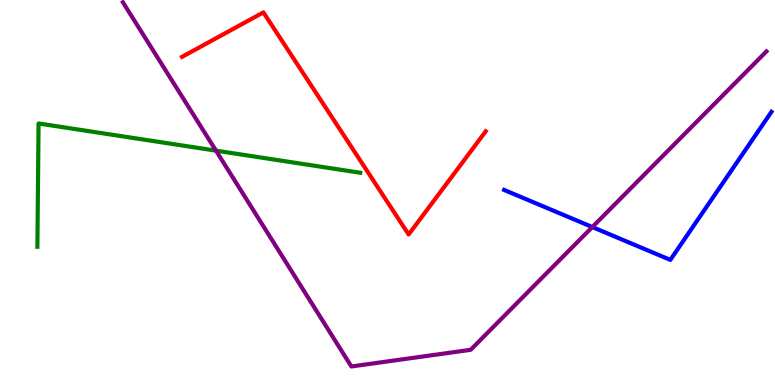[{'lines': ['blue', 'red'], 'intersections': []}, {'lines': ['green', 'red'], 'intersections': []}, {'lines': ['purple', 'red'], 'intersections': []}, {'lines': ['blue', 'green'], 'intersections': []}, {'lines': ['blue', 'purple'], 'intersections': [{'x': 7.64, 'y': 4.1}]}, {'lines': ['green', 'purple'], 'intersections': [{'x': 2.79, 'y': 6.09}]}]